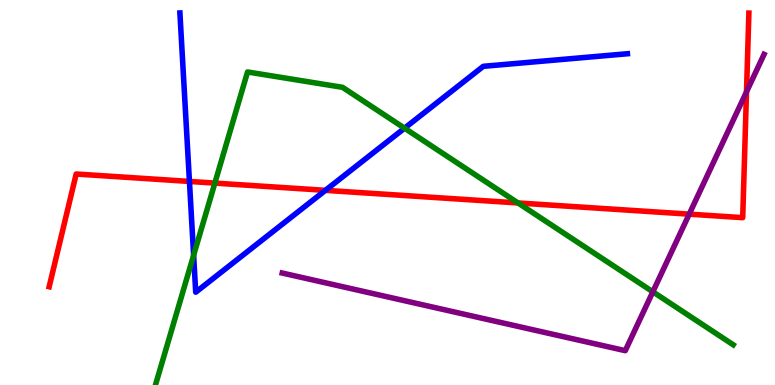[{'lines': ['blue', 'red'], 'intersections': [{'x': 2.44, 'y': 5.29}, {'x': 4.2, 'y': 5.06}]}, {'lines': ['green', 'red'], 'intersections': [{'x': 2.77, 'y': 5.24}, {'x': 6.68, 'y': 4.73}]}, {'lines': ['purple', 'red'], 'intersections': [{'x': 8.89, 'y': 4.44}, {'x': 9.63, 'y': 7.61}]}, {'lines': ['blue', 'green'], 'intersections': [{'x': 2.5, 'y': 3.37}, {'x': 5.22, 'y': 6.67}]}, {'lines': ['blue', 'purple'], 'intersections': []}, {'lines': ['green', 'purple'], 'intersections': [{'x': 8.42, 'y': 2.42}]}]